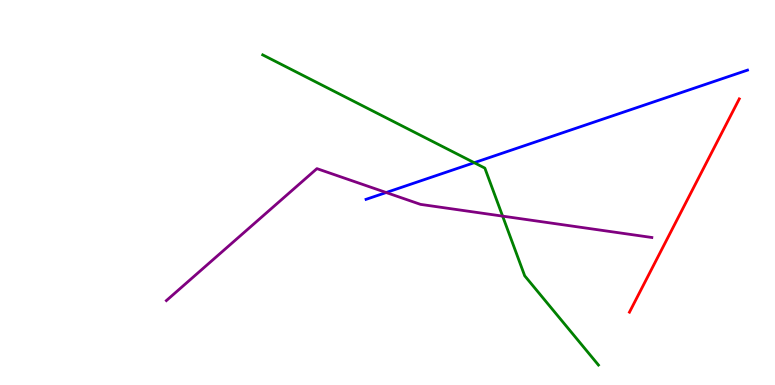[{'lines': ['blue', 'red'], 'intersections': []}, {'lines': ['green', 'red'], 'intersections': []}, {'lines': ['purple', 'red'], 'intersections': []}, {'lines': ['blue', 'green'], 'intersections': [{'x': 6.12, 'y': 5.77}]}, {'lines': ['blue', 'purple'], 'intersections': [{'x': 4.98, 'y': 5.0}]}, {'lines': ['green', 'purple'], 'intersections': [{'x': 6.49, 'y': 4.39}]}]